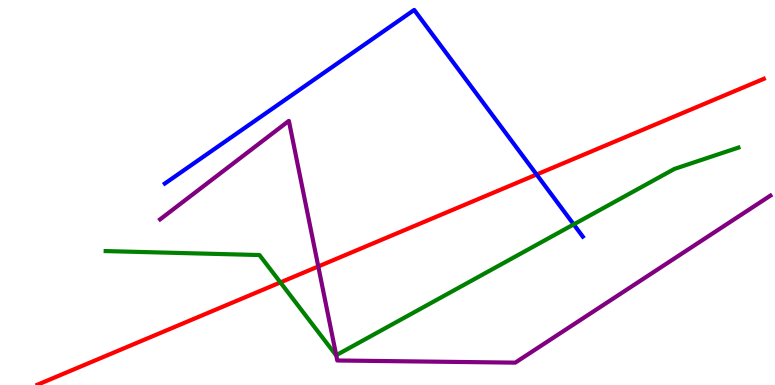[{'lines': ['blue', 'red'], 'intersections': [{'x': 6.92, 'y': 5.47}]}, {'lines': ['green', 'red'], 'intersections': [{'x': 3.62, 'y': 2.66}]}, {'lines': ['purple', 'red'], 'intersections': [{'x': 4.11, 'y': 3.08}]}, {'lines': ['blue', 'green'], 'intersections': [{'x': 7.4, 'y': 4.17}]}, {'lines': ['blue', 'purple'], 'intersections': []}, {'lines': ['green', 'purple'], 'intersections': [{'x': 4.34, 'y': 0.773}]}]